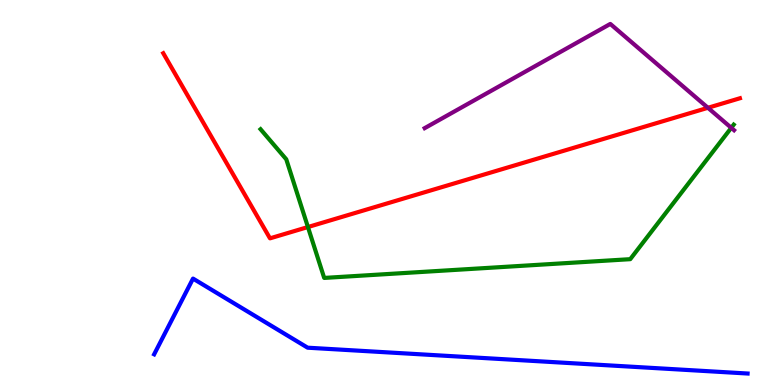[{'lines': ['blue', 'red'], 'intersections': []}, {'lines': ['green', 'red'], 'intersections': [{'x': 3.97, 'y': 4.1}]}, {'lines': ['purple', 'red'], 'intersections': [{'x': 9.13, 'y': 7.2}]}, {'lines': ['blue', 'green'], 'intersections': []}, {'lines': ['blue', 'purple'], 'intersections': []}, {'lines': ['green', 'purple'], 'intersections': [{'x': 9.44, 'y': 6.68}]}]